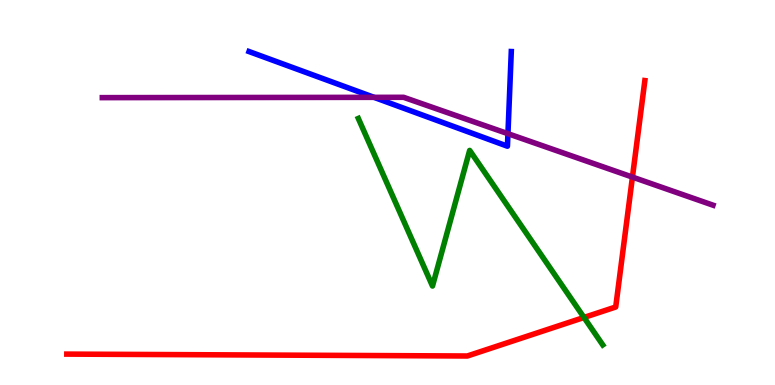[{'lines': ['blue', 'red'], 'intersections': []}, {'lines': ['green', 'red'], 'intersections': [{'x': 7.54, 'y': 1.75}]}, {'lines': ['purple', 'red'], 'intersections': [{'x': 8.16, 'y': 5.4}]}, {'lines': ['blue', 'green'], 'intersections': []}, {'lines': ['blue', 'purple'], 'intersections': [{'x': 4.83, 'y': 7.47}, {'x': 6.55, 'y': 6.53}]}, {'lines': ['green', 'purple'], 'intersections': []}]